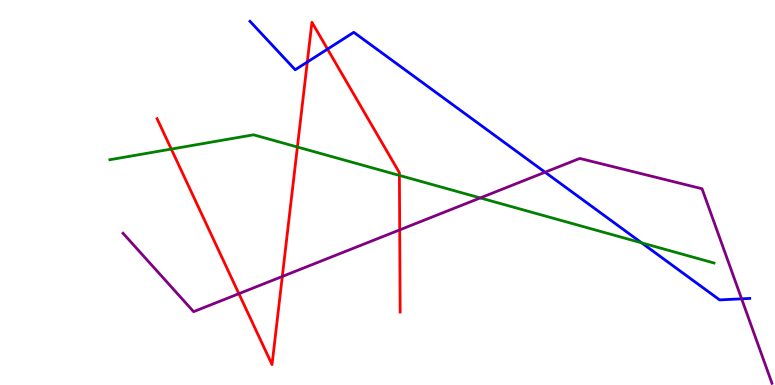[{'lines': ['blue', 'red'], 'intersections': [{'x': 3.97, 'y': 8.39}, {'x': 4.23, 'y': 8.72}]}, {'lines': ['green', 'red'], 'intersections': [{'x': 2.21, 'y': 6.13}, {'x': 3.84, 'y': 6.18}, {'x': 5.15, 'y': 5.44}]}, {'lines': ['purple', 'red'], 'intersections': [{'x': 3.08, 'y': 2.37}, {'x': 3.64, 'y': 2.82}, {'x': 5.16, 'y': 4.03}]}, {'lines': ['blue', 'green'], 'intersections': [{'x': 8.28, 'y': 3.69}]}, {'lines': ['blue', 'purple'], 'intersections': [{'x': 7.03, 'y': 5.53}, {'x': 9.57, 'y': 2.24}]}, {'lines': ['green', 'purple'], 'intersections': [{'x': 6.2, 'y': 4.86}]}]